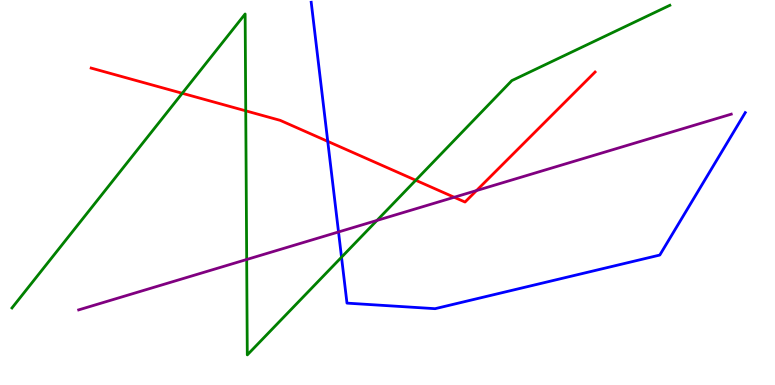[{'lines': ['blue', 'red'], 'intersections': [{'x': 4.23, 'y': 6.33}]}, {'lines': ['green', 'red'], 'intersections': [{'x': 2.35, 'y': 7.58}, {'x': 3.17, 'y': 7.12}, {'x': 5.36, 'y': 5.32}]}, {'lines': ['purple', 'red'], 'intersections': [{'x': 5.86, 'y': 4.88}, {'x': 6.15, 'y': 5.05}]}, {'lines': ['blue', 'green'], 'intersections': [{'x': 4.41, 'y': 3.32}]}, {'lines': ['blue', 'purple'], 'intersections': [{'x': 4.37, 'y': 3.98}]}, {'lines': ['green', 'purple'], 'intersections': [{'x': 3.18, 'y': 3.26}, {'x': 4.86, 'y': 4.27}]}]